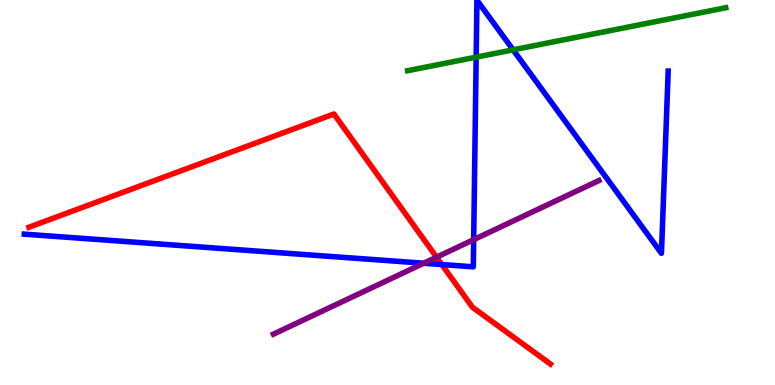[{'lines': ['blue', 'red'], 'intersections': [{'x': 5.7, 'y': 3.13}]}, {'lines': ['green', 'red'], 'intersections': []}, {'lines': ['purple', 'red'], 'intersections': [{'x': 5.63, 'y': 3.32}]}, {'lines': ['blue', 'green'], 'intersections': [{'x': 6.14, 'y': 8.52}, {'x': 6.62, 'y': 8.71}]}, {'lines': ['blue', 'purple'], 'intersections': [{'x': 5.47, 'y': 3.16}, {'x': 6.11, 'y': 3.78}]}, {'lines': ['green', 'purple'], 'intersections': []}]